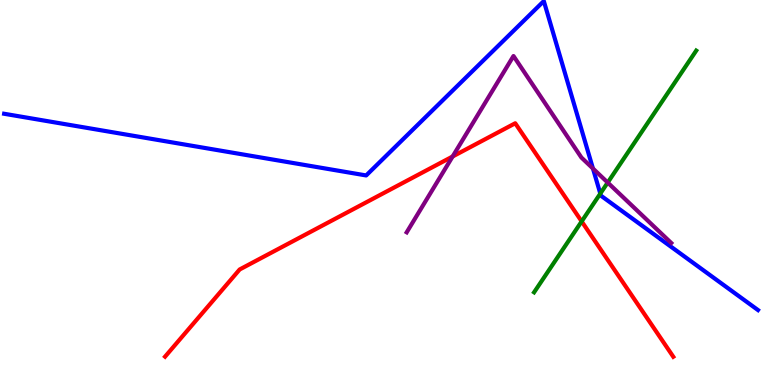[{'lines': ['blue', 'red'], 'intersections': []}, {'lines': ['green', 'red'], 'intersections': [{'x': 7.51, 'y': 4.25}]}, {'lines': ['purple', 'red'], 'intersections': [{'x': 5.84, 'y': 5.94}]}, {'lines': ['blue', 'green'], 'intersections': [{'x': 7.75, 'y': 4.97}]}, {'lines': ['blue', 'purple'], 'intersections': [{'x': 7.65, 'y': 5.62}]}, {'lines': ['green', 'purple'], 'intersections': [{'x': 7.84, 'y': 5.26}]}]